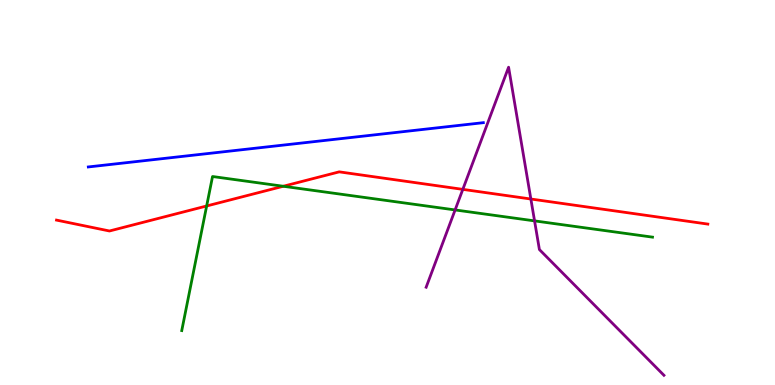[{'lines': ['blue', 'red'], 'intersections': []}, {'lines': ['green', 'red'], 'intersections': [{'x': 2.67, 'y': 4.65}, {'x': 3.66, 'y': 5.16}]}, {'lines': ['purple', 'red'], 'intersections': [{'x': 5.97, 'y': 5.08}, {'x': 6.85, 'y': 4.83}]}, {'lines': ['blue', 'green'], 'intersections': []}, {'lines': ['blue', 'purple'], 'intersections': []}, {'lines': ['green', 'purple'], 'intersections': [{'x': 5.87, 'y': 4.55}, {'x': 6.9, 'y': 4.26}]}]